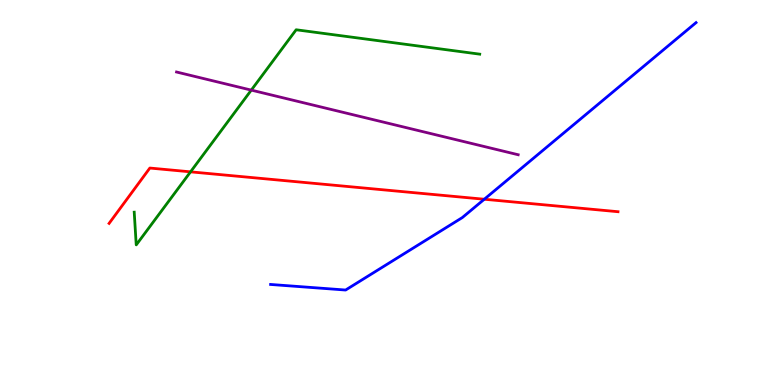[{'lines': ['blue', 'red'], 'intersections': [{'x': 6.25, 'y': 4.82}]}, {'lines': ['green', 'red'], 'intersections': [{'x': 2.46, 'y': 5.54}]}, {'lines': ['purple', 'red'], 'intersections': []}, {'lines': ['blue', 'green'], 'intersections': []}, {'lines': ['blue', 'purple'], 'intersections': []}, {'lines': ['green', 'purple'], 'intersections': [{'x': 3.24, 'y': 7.66}]}]